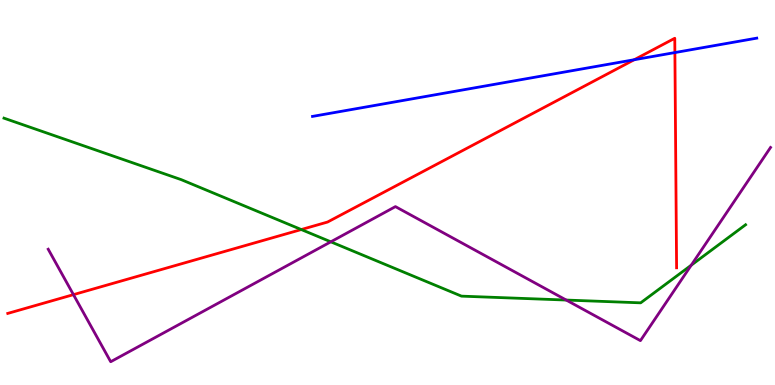[{'lines': ['blue', 'red'], 'intersections': [{'x': 8.18, 'y': 8.45}, {'x': 8.71, 'y': 8.63}]}, {'lines': ['green', 'red'], 'intersections': [{'x': 3.89, 'y': 4.04}]}, {'lines': ['purple', 'red'], 'intersections': [{'x': 0.948, 'y': 2.35}]}, {'lines': ['blue', 'green'], 'intersections': []}, {'lines': ['blue', 'purple'], 'intersections': []}, {'lines': ['green', 'purple'], 'intersections': [{'x': 4.27, 'y': 3.72}, {'x': 7.31, 'y': 2.21}, {'x': 8.92, 'y': 3.11}]}]